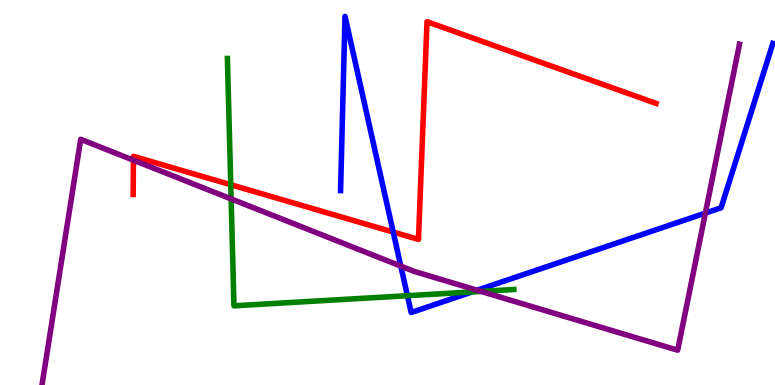[{'lines': ['blue', 'red'], 'intersections': [{'x': 5.07, 'y': 3.97}]}, {'lines': ['green', 'red'], 'intersections': [{'x': 2.98, 'y': 5.2}]}, {'lines': ['purple', 'red'], 'intersections': [{'x': 1.72, 'y': 5.84}]}, {'lines': ['blue', 'green'], 'intersections': [{'x': 5.26, 'y': 2.32}, {'x': 6.09, 'y': 2.42}]}, {'lines': ['blue', 'purple'], 'intersections': [{'x': 5.17, 'y': 3.09}, {'x': 6.16, 'y': 2.46}, {'x': 9.1, 'y': 4.47}]}, {'lines': ['green', 'purple'], 'intersections': [{'x': 2.98, 'y': 4.83}, {'x': 6.21, 'y': 2.43}]}]